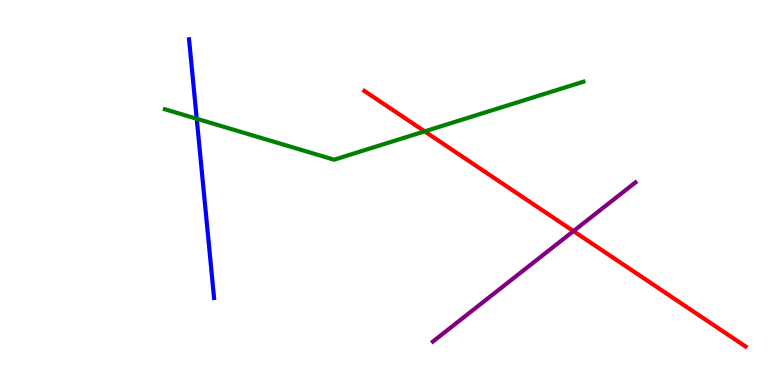[{'lines': ['blue', 'red'], 'intersections': []}, {'lines': ['green', 'red'], 'intersections': [{'x': 5.48, 'y': 6.59}]}, {'lines': ['purple', 'red'], 'intersections': [{'x': 7.4, 'y': 4.0}]}, {'lines': ['blue', 'green'], 'intersections': [{'x': 2.54, 'y': 6.92}]}, {'lines': ['blue', 'purple'], 'intersections': []}, {'lines': ['green', 'purple'], 'intersections': []}]